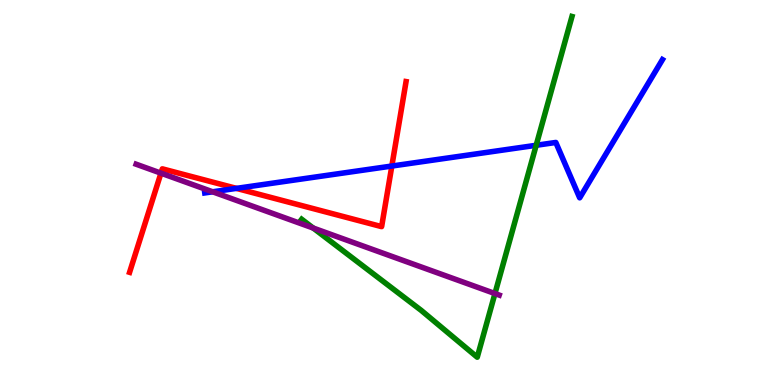[{'lines': ['blue', 'red'], 'intersections': [{'x': 3.05, 'y': 5.11}, {'x': 5.06, 'y': 5.69}]}, {'lines': ['green', 'red'], 'intersections': []}, {'lines': ['purple', 'red'], 'intersections': [{'x': 2.08, 'y': 5.5}]}, {'lines': ['blue', 'green'], 'intersections': [{'x': 6.92, 'y': 6.23}]}, {'lines': ['blue', 'purple'], 'intersections': [{'x': 2.74, 'y': 5.02}]}, {'lines': ['green', 'purple'], 'intersections': [{'x': 4.04, 'y': 4.08}, {'x': 6.39, 'y': 2.38}]}]